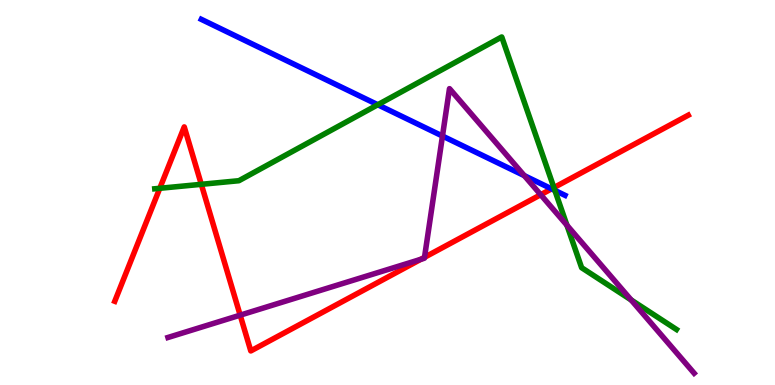[{'lines': ['blue', 'red'], 'intersections': [{'x': 7.12, 'y': 5.1}]}, {'lines': ['green', 'red'], 'intersections': [{'x': 2.06, 'y': 5.11}, {'x': 2.6, 'y': 5.21}, {'x': 7.15, 'y': 5.13}]}, {'lines': ['purple', 'red'], 'intersections': [{'x': 3.1, 'y': 1.81}, {'x': 5.43, 'y': 3.26}, {'x': 5.48, 'y': 3.32}, {'x': 6.98, 'y': 4.94}]}, {'lines': ['blue', 'green'], 'intersections': [{'x': 4.87, 'y': 7.28}, {'x': 7.16, 'y': 5.05}]}, {'lines': ['blue', 'purple'], 'intersections': [{'x': 5.71, 'y': 6.47}, {'x': 6.76, 'y': 5.44}]}, {'lines': ['green', 'purple'], 'intersections': [{'x': 7.32, 'y': 4.15}, {'x': 8.14, 'y': 2.21}]}]